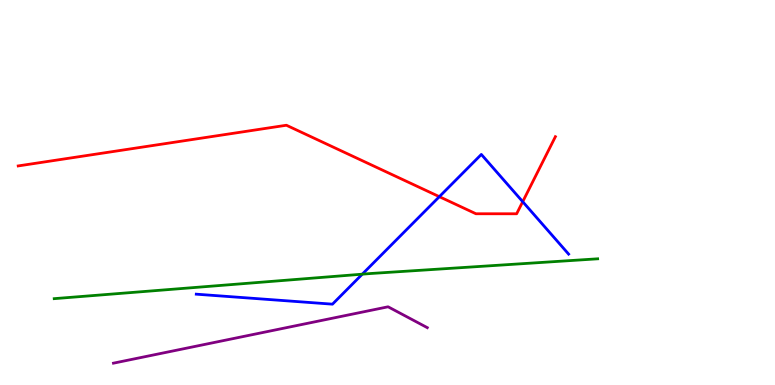[{'lines': ['blue', 'red'], 'intersections': [{'x': 5.67, 'y': 4.89}, {'x': 6.74, 'y': 4.76}]}, {'lines': ['green', 'red'], 'intersections': []}, {'lines': ['purple', 'red'], 'intersections': []}, {'lines': ['blue', 'green'], 'intersections': [{'x': 4.67, 'y': 2.88}]}, {'lines': ['blue', 'purple'], 'intersections': []}, {'lines': ['green', 'purple'], 'intersections': []}]